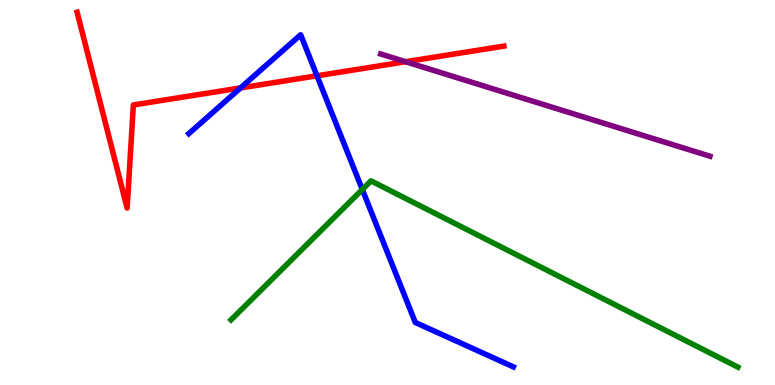[{'lines': ['blue', 'red'], 'intersections': [{'x': 3.1, 'y': 7.72}, {'x': 4.09, 'y': 8.03}]}, {'lines': ['green', 'red'], 'intersections': []}, {'lines': ['purple', 'red'], 'intersections': [{'x': 5.23, 'y': 8.4}]}, {'lines': ['blue', 'green'], 'intersections': [{'x': 4.67, 'y': 5.08}]}, {'lines': ['blue', 'purple'], 'intersections': []}, {'lines': ['green', 'purple'], 'intersections': []}]